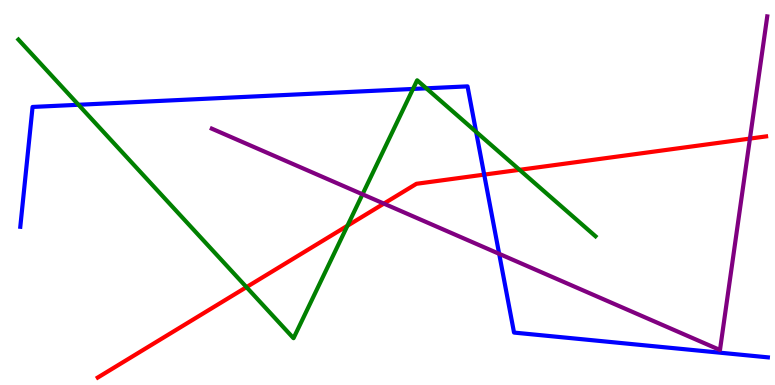[{'lines': ['blue', 'red'], 'intersections': [{'x': 6.25, 'y': 5.46}]}, {'lines': ['green', 'red'], 'intersections': [{'x': 3.18, 'y': 2.54}, {'x': 4.48, 'y': 4.14}, {'x': 6.7, 'y': 5.59}]}, {'lines': ['purple', 'red'], 'intersections': [{'x': 4.95, 'y': 4.71}, {'x': 9.68, 'y': 6.4}]}, {'lines': ['blue', 'green'], 'intersections': [{'x': 1.01, 'y': 7.28}, {'x': 5.33, 'y': 7.69}, {'x': 5.5, 'y': 7.71}, {'x': 6.14, 'y': 6.58}]}, {'lines': ['blue', 'purple'], 'intersections': [{'x': 6.44, 'y': 3.41}]}, {'lines': ['green', 'purple'], 'intersections': [{'x': 4.68, 'y': 4.95}]}]